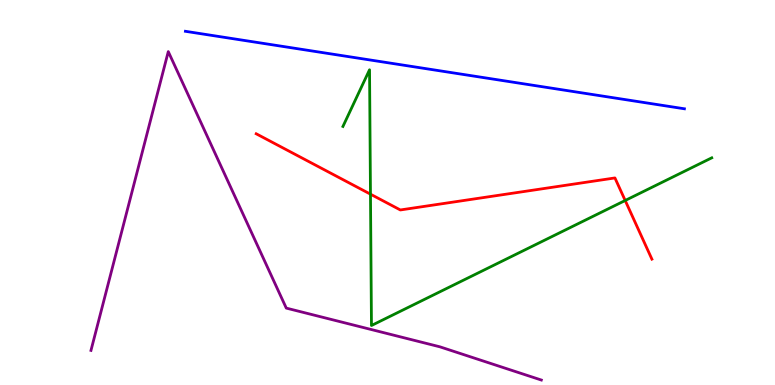[{'lines': ['blue', 'red'], 'intersections': []}, {'lines': ['green', 'red'], 'intersections': [{'x': 4.78, 'y': 4.96}, {'x': 8.07, 'y': 4.79}]}, {'lines': ['purple', 'red'], 'intersections': []}, {'lines': ['blue', 'green'], 'intersections': []}, {'lines': ['blue', 'purple'], 'intersections': []}, {'lines': ['green', 'purple'], 'intersections': []}]